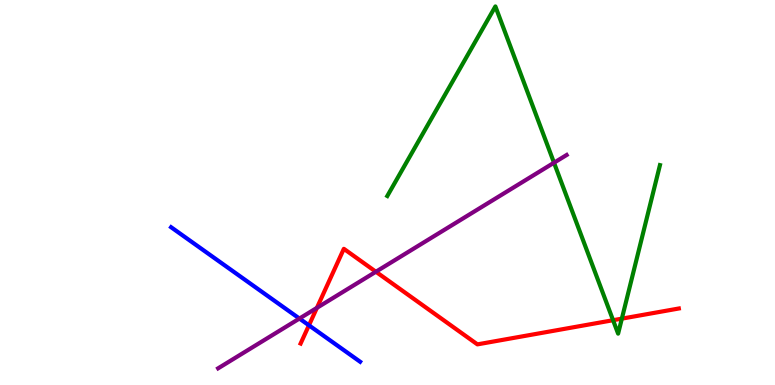[{'lines': ['blue', 'red'], 'intersections': [{'x': 3.99, 'y': 1.55}]}, {'lines': ['green', 'red'], 'intersections': [{'x': 7.91, 'y': 1.68}, {'x': 8.02, 'y': 1.72}]}, {'lines': ['purple', 'red'], 'intersections': [{'x': 4.09, 'y': 2.0}, {'x': 4.85, 'y': 2.94}]}, {'lines': ['blue', 'green'], 'intersections': []}, {'lines': ['blue', 'purple'], 'intersections': [{'x': 3.86, 'y': 1.73}]}, {'lines': ['green', 'purple'], 'intersections': [{'x': 7.15, 'y': 5.77}]}]